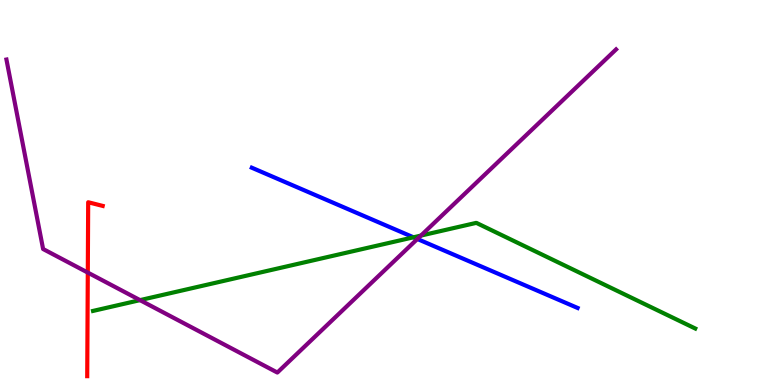[{'lines': ['blue', 'red'], 'intersections': []}, {'lines': ['green', 'red'], 'intersections': []}, {'lines': ['purple', 'red'], 'intersections': [{'x': 1.13, 'y': 2.92}]}, {'lines': ['blue', 'green'], 'intersections': [{'x': 5.33, 'y': 3.84}]}, {'lines': ['blue', 'purple'], 'intersections': [{'x': 5.39, 'y': 3.79}]}, {'lines': ['green', 'purple'], 'intersections': [{'x': 1.81, 'y': 2.2}, {'x': 5.43, 'y': 3.88}]}]